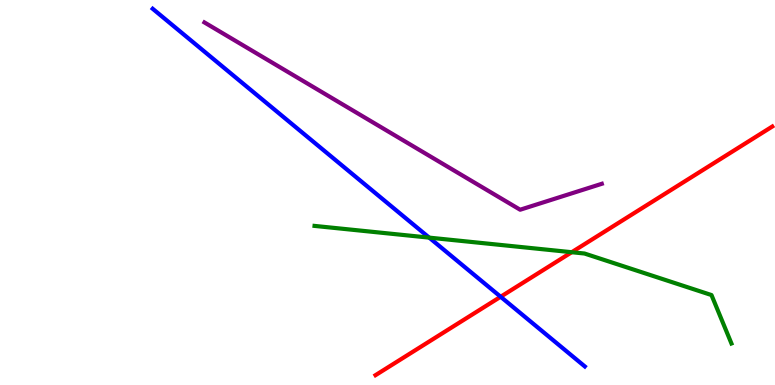[{'lines': ['blue', 'red'], 'intersections': [{'x': 6.46, 'y': 2.29}]}, {'lines': ['green', 'red'], 'intersections': [{'x': 7.38, 'y': 3.45}]}, {'lines': ['purple', 'red'], 'intersections': []}, {'lines': ['blue', 'green'], 'intersections': [{'x': 5.54, 'y': 3.83}]}, {'lines': ['blue', 'purple'], 'intersections': []}, {'lines': ['green', 'purple'], 'intersections': []}]